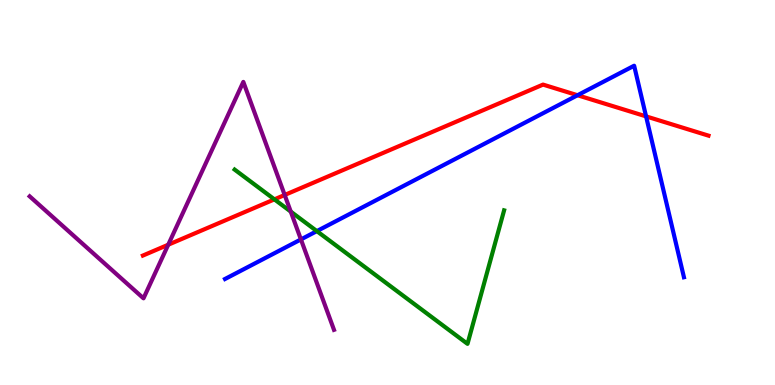[{'lines': ['blue', 'red'], 'intersections': [{'x': 7.45, 'y': 7.53}, {'x': 8.34, 'y': 6.98}]}, {'lines': ['green', 'red'], 'intersections': [{'x': 3.54, 'y': 4.82}]}, {'lines': ['purple', 'red'], 'intersections': [{'x': 2.17, 'y': 3.64}, {'x': 3.67, 'y': 4.94}]}, {'lines': ['blue', 'green'], 'intersections': [{'x': 4.09, 'y': 4.0}]}, {'lines': ['blue', 'purple'], 'intersections': [{'x': 3.88, 'y': 3.78}]}, {'lines': ['green', 'purple'], 'intersections': [{'x': 3.75, 'y': 4.5}]}]